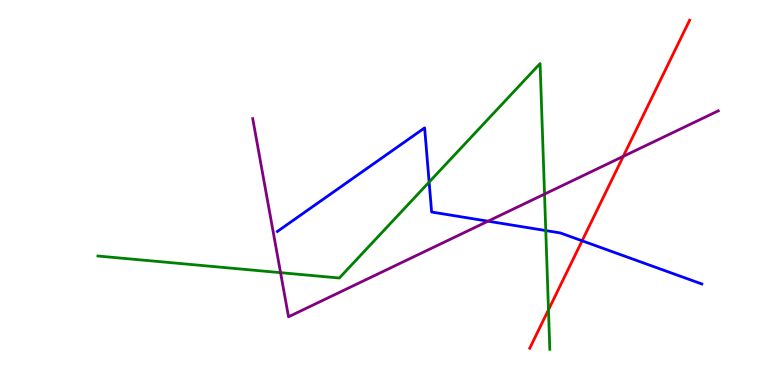[{'lines': ['blue', 'red'], 'intersections': [{'x': 7.51, 'y': 3.75}]}, {'lines': ['green', 'red'], 'intersections': [{'x': 7.08, 'y': 1.95}]}, {'lines': ['purple', 'red'], 'intersections': [{'x': 8.04, 'y': 5.94}]}, {'lines': ['blue', 'green'], 'intersections': [{'x': 5.54, 'y': 5.27}, {'x': 7.04, 'y': 4.01}]}, {'lines': ['blue', 'purple'], 'intersections': [{'x': 6.3, 'y': 4.25}]}, {'lines': ['green', 'purple'], 'intersections': [{'x': 3.62, 'y': 2.92}, {'x': 7.03, 'y': 4.96}]}]